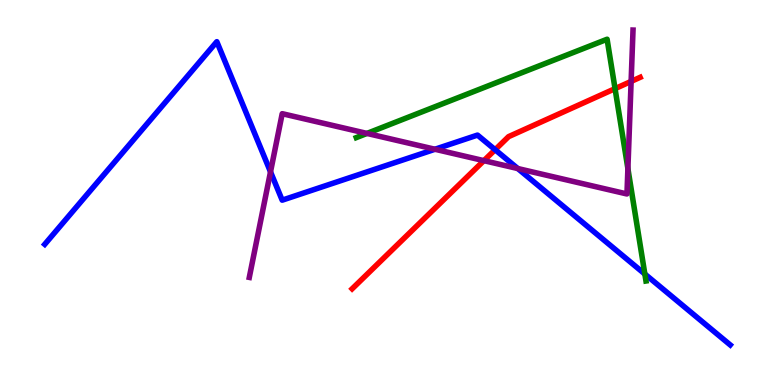[{'lines': ['blue', 'red'], 'intersections': [{'x': 6.39, 'y': 6.11}]}, {'lines': ['green', 'red'], 'intersections': [{'x': 7.94, 'y': 7.7}]}, {'lines': ['purple', 'red'], 'intersections': [{'x': 6.24, 'y': 5.83}, {'x': 8.14, 'y': 7.89}]}, {'lines': ['blue', 'green'], 'intersections': [{'x': 8.32, 'y': 2.88}]}, {'lines': ['blue', 'purple'], 'intersections': [{'x': 3.49, 'y': 5.54}, {'x': 5.61, 'y': 6.12}, {'x': 6.68, 'y': 5.62}]}, {'lines': ['green', 'purple'], 'intersections': [{'x': 4.74, 'y': 6.53}, {'x': 8.1, 'y': 5.62}]}]